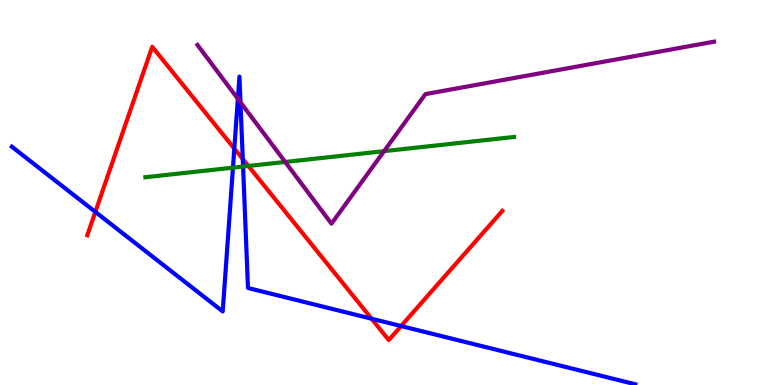[{'lines': ['blue', 'red'], 'intersections': [{'x': 1.23, 'y': 4.5}, {'x': 3.02, 'y': 6.14}, {'x': 3.13, 'y': 5.87}, {'x': 4.79, 'y': 1.72}, {'x': 5.18, 'y': 1.53}]}, {'lines': ['green', 'red'], 'intersections': [{'x': 3.2, 'y': 5.69}]}, {'lines': ['purple', 'red'], 'intersections': []}, {'lines': ['blue', 'green'], 'intersections': [{'x': 3.01, 'y': 5.65}, {'x': 3.14, 'y': 5.67}]}, {'lines': ['blue', 'purple'], 'intersections': [{'x': 3.07, 'y': 7.43}, {'x': 3.1, 'y': 7.34}]}, {'lines': ['green', 'purple'], 'intersections': [{'x': 3.68, 'y': 5.79}, {'x': 4.96, 'y': 6.07}]}]